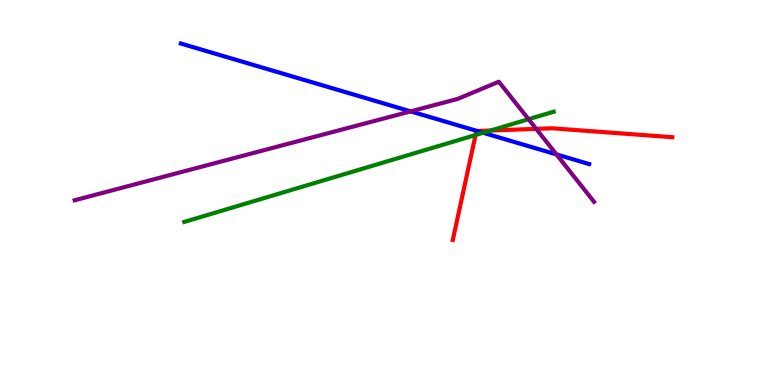[{'lines': ['blue', 'red'], 'intersections': [{'x': 6.16, 'y': 6.6}]}, {'lines': ['green', 'red'], 'intersections': [{'x': 6.14, 'y': 6.49}, {'x': 6.33, 'y': 6.61}]}, {'lines': ['purple', 'red'], 'intersections': [{'x': 6.92, 'y': 6.65}]}, {'lines': ['blue', 'green'], 'intersections': [{'x': 6.23, 'y': 6.55}]}, {'lines': ['blue', 'purple'], 'intersections': [{'x': 5.3, 'y': 7.11}, {'x': 7.18, 'y': 5.99}]}, {'lines': ['green', 'purple'], 'intersections': [{'x': 6.82, 'y': 6.9}]}]